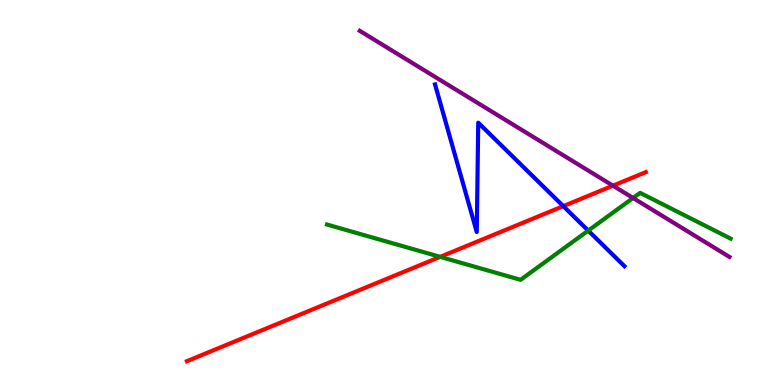[{'lines': ['blue', 'red'], 'intersections': [{'x': 7.27, 'y': 4.65}]}, {'lines': ['green', 'red'], 'intersections': [{'x': 5.68, 'y': 3.33}]}, {'lines': ['purple', 'red'], 'intersections': [{'x': 7.91, 'y': 5.18}]}, {'lines': ['blue', 'green'], 'intersections': [{'x': 7.59, 'y': 4.01}]}, {'lines': ['blue', 'purple'], 'intersections': []}, {'lines': ['green', 'purple'], 'intersections': [{'x': 8.17, 'y': 4.86}]}]